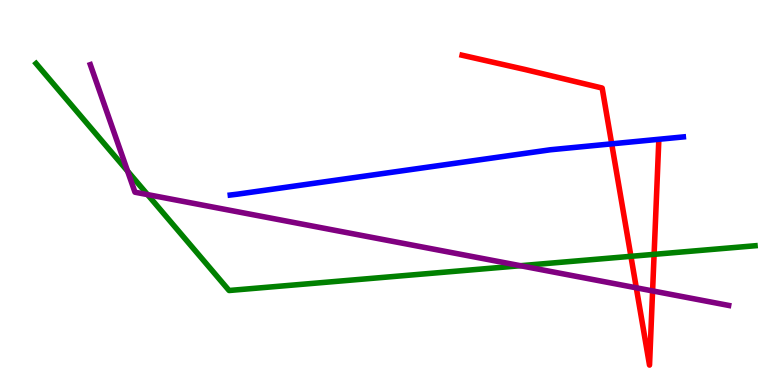[{'lines': ['blue', 'red'], 'intersections': [{'x': 7.89, 'y': 6.26}]}, {'lines': ['green', 'red'], 'intersections': [{'x': 8.14, 'y': 3.34}, {'x': 8.44, 'y': 3.39}]}, {'lines': ['purple', 'red'], 'intersections': [{'x': 8.21, 'y': 2.52}, {'x': 8.42, 'y': 2.44}]}, {'lines': ['blue', 'green'], 'intersections': []}, {'lines': ['blue', 'purple'], 'intersections': []}, {'lines': ['green', 'purple'], 'intersections': [{'x': 1.65, 'y': 5.56}, {'x': 1.9, 'y': 4.95}, {'x': 6.72, 'y': 3.1}]}]